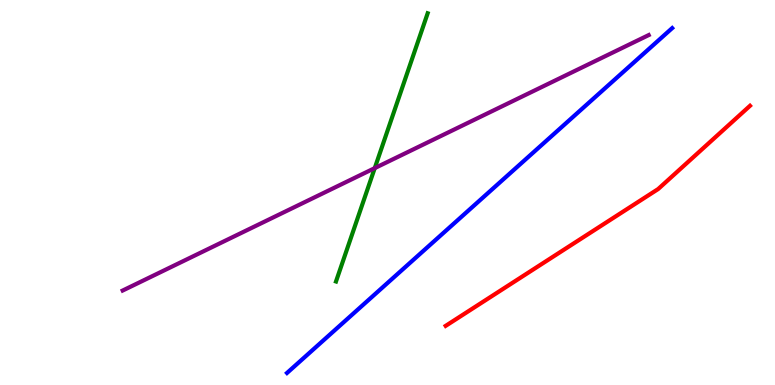[{'lines': ['blue', 'red'], 'intersections': []}, {'lines': ['green', 'red'], 'intersections': []}, {'lines': ['purple', 'red'], 'intersections': []}, {'lines': ['blue', 'green'], 'intersections': []}, {'lines': ['blue', 'purple'], 'intersections': []}, {'lines': ['green', 'purple'], 'intersections': [{'x': 4.84, 'y': 5.63}]}]